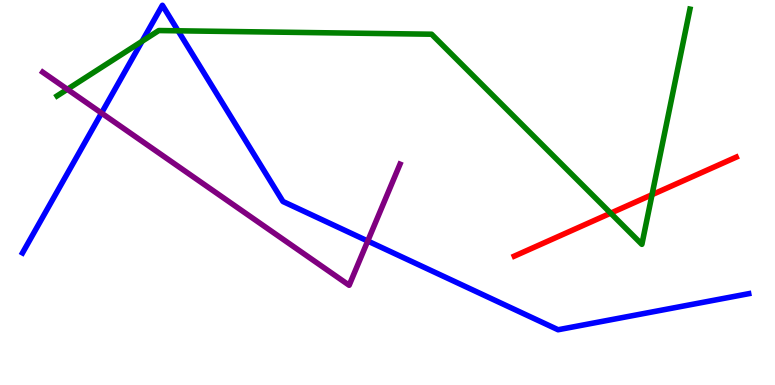[{'lines': ['blue', 'red'], 'intersections': []}, {'lines': ['green', 'red'], 'intersections': [{'x': 7.88, 'y': 4.46}, {'x': 8.41, 'y': 4.94}]}, {'lines': ['purple', 'red'], 'intersections': []}, {'lines': ['blue', 'green'], 'intersections': [{'x': 1.83, 'y': 8.93}, {'x': 2.3, 'y': 9.2}]}, {'lines': ['blue', 'purple'], 'intersections': [{'x': 1.31, 'y': 7.06}, {'x': 4.75, 'y': 3.74}]}, {'lines': ['green', 'purple'], 'intersections': [{'x': 0.869, 'y': 7.68}]}]